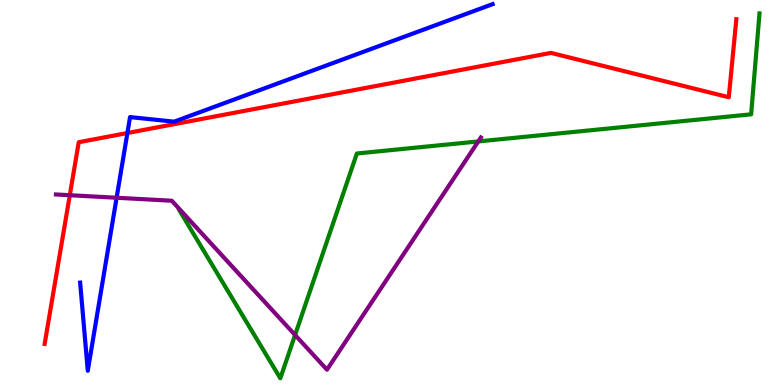[{'lines': ['blue', 'red'], 'intersections': [{'x': 1.64, 'y': 6.55}]}, {'lines': ['green', 'red'], 'intersections': []}, {'lines': ['purple', 'red'], 'intersections': [{'x': 0.901, 'y': 4.93}]}, {'lines': ['blue', 'green'], 'intersections': []}, {'lines': ['blue', 'purple'], 'intersections': [{'x': 1.5, 'y': 4.86}]}, {'lines': ['green', 'purple'], 'intersections': [{'x': 3.81, 'y': 1.3}, {'x': 6.17, 'y': 6.33}]}]